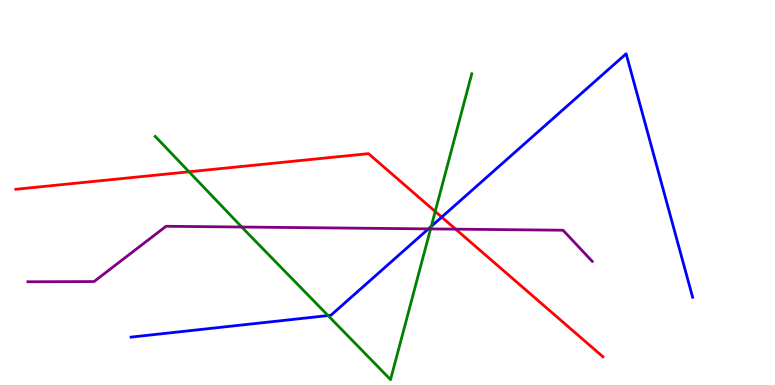[{'lines': ['blue', 'red'], 'intersections': [{'x': 5.7, 'y': 4.36}]}, {'lines': ['green', 'red'], 'intersections': [{'x': 2.44, 'y': 5.54}, {'x': 5.62, 'y': 4.51}]}, {'lines': ['purple', 'red'], 'intersections': [{'x': 5.88, 'y': 4.05}]}, {'lines': ['blue', 'green'], 'intersections': [{'x': 4.23, 'y': 1.8}, {'x': 5.56, 'y': 4.12}]}, {'lines': ['blue', 'purple'], 'intersections': [{'x': 5.53, 'y': 4.05}]}, {'lines': ['green', 'purple'], 'intersections': [{'x': 3.12, 'y': 4.1}, {'x': 5.56, 'y': 4.05}]}]